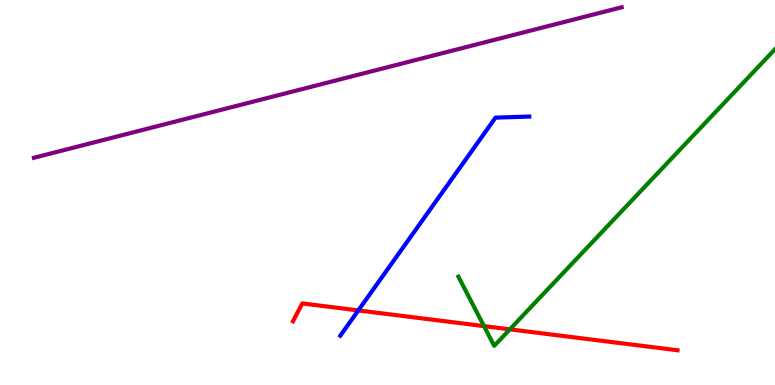[{'lines': ['blue', 'red'], 'intersections': [{'x': 4.62, 'y': 1.94}]}, {'lines': ['green', 'red'], 'intersections': [{'x': 6.25, 'y': 1.53}, {'x': 6.58, 'y': 1.45}]}, {'lines': ['purple', 'red'], 'intersections': []}, {'lines': ['blue', 'green'], 'intersections': []}, {'lines': ['blue', 'purple'], 'intersections': []}, {'lines': ['green', 'purple'], 'intersections': []}]